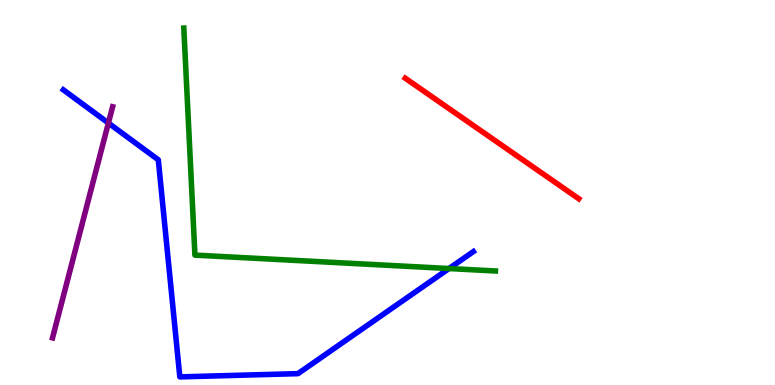[{'lines': ['blue', 'red'], 'intersections': []}, {'lines': ['green', 'red'], 'intersections': []}, {'lines': ['purple', 'red'], 'intersections': []}, {'lines': ['blue', 'green'], 'intersections': [{'x': 5.79, 'y': 3.03}]}, {'lines': ['blue', 'purple'], 'intersections': [{'x': 1.4, 'y': 6.8}]}, {'lines': ['green', 'purple'], 'intersections': []}]